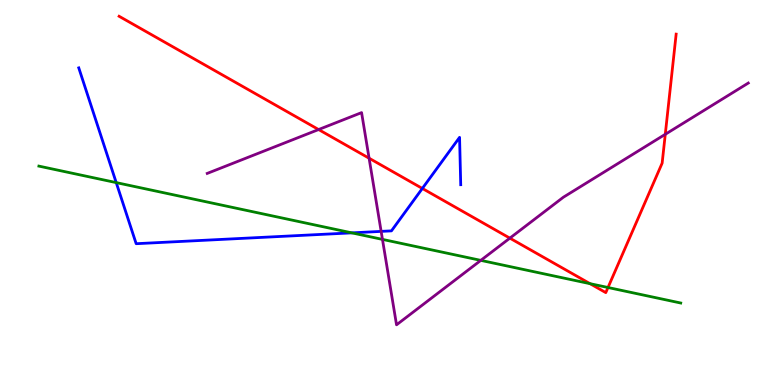[{'lines': ['blue', 'red'], 'intersections': [{'x': 5.45, 'y': 5.11}]}, {'lines': ['green', 'red'], 'intersections': [{'x': 7.61, 'y': 2.63}, {'x': 7.85, 'y': 2.53}]}, {'lines': ['purple', 'red'], 'intersections': [{'x': 4.11, 'y': 6.64}, {'x': 4.76, 'y': 5.89}, {'x': 6.58, 'y': 3.81}, {'x': 8.58, 'y': 6.51}]}, {'lines': ['blue', 'green'], 'intersections': [{'x': 1.5, 'y': 5.26}, {'x': 4.54, 'y': 3.95}]}, {'lines': ['blue', 'purple'], 'intersections': [{'x': 4.92, 'y': 3.99}]}, {'lines': ['green', 'purple'], 'intersections': [{'x': 4.94, 'y': 3.78}, {'x': 6.2, 'y': 3.24}]}]